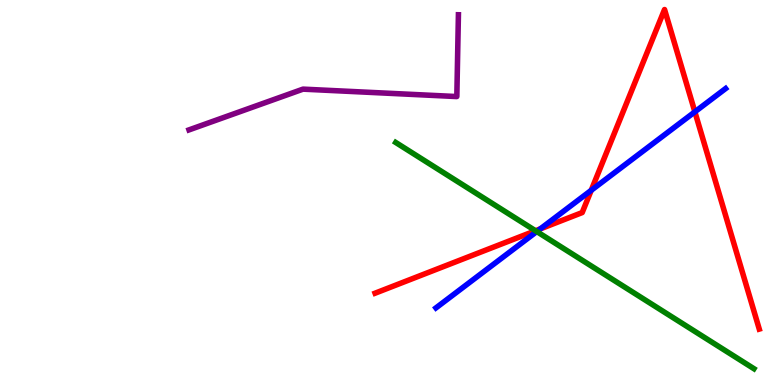[{'lines': ['blue', 'red'], 'intersections': [{'x': 6.97, 'y': 4.05}, {'x': 7.63, 'y': 5.06}, {'x': 8.97, 'y': 7.1}]}, {'lines': ['green', 'red'], 'intersections': [{'x': 6.91, 'y': 4.01}]}, {'lines': ['purple', 'red'], 'intersections': []}, {'lines': ['blue', 'green'], 'intersections': [{'x': 6.93, 'y': 3.99}]}, {'lines': ['blue', 'purple'], 'intersections': []}, {'lines': ['green', 'purple'], 'intersections': []}]